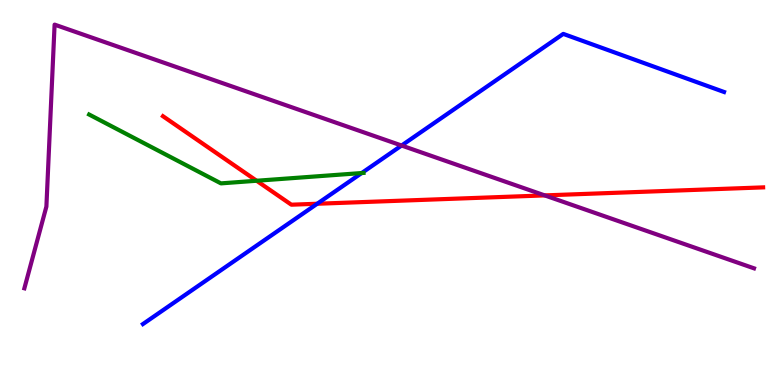[{'lines': ['blue', 'red'], 'intersections': [{'x': 4.09, 'y': 4.71}]}, {'lines': ['green', 'red'], 'intersections': [{'x': 3.31, 'y': 5.31}]}, {'lines': ['purple', 'red'], 'intersections': [{'x': 7.03, 'y': 4.92}]}, {'lines': ['blue', 'green'], 'intersections': [{'x': 4.67, 'y': 5.51}]}, {'lines': ['blue', 'purple'], 'intersections': [{'x': 5.18, 'y': 6.22}]}, {'lines': ['green', 'purple'], 'intersections': []}]